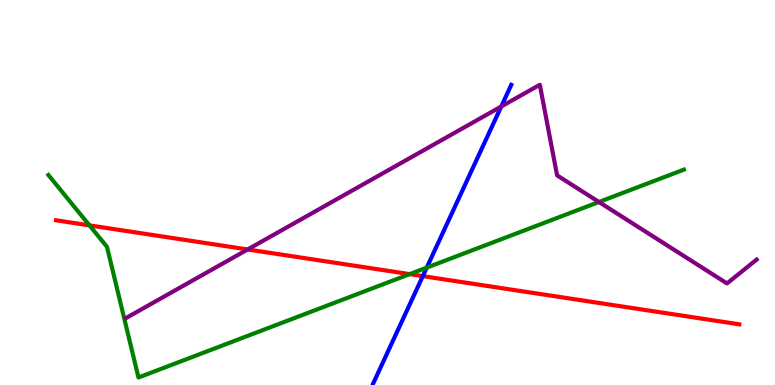[{'lines': ['blue', 'red'], 'intersections': [{'x': 5.46, 'y': 2.83}]}, {'lines': ['green', 'red'], 'intersections': [{'x': 1.15, 'y': 4.15}, {'x': 5.29, 'y': 2.88}]}, {'lines': ['purple', 'red'], 'intersections': [{'x': 3.2, 'y': 3.52}]}, {'lines': ['blue', 'green'], 'intersections': [{'x': 5.51, 'y': 3.05}]}, {'lines': ['blue', 'purple'], 'intersections': [{'x': 6.47, 'y': 7.23}]}, {'lines': ['green', 'purple'], 'intersections': [{'x': 7.73, 'y': 4.75}]}]